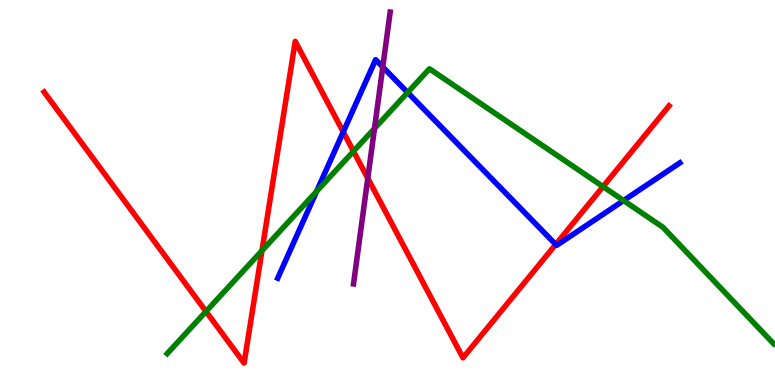[{'lines': ['blue', 'red'], 'intersections': [{'x': 4.43, 'y': 6.57}, {'x': 7.17, 'y': 3.65}]}, {'lines': ['green', 'red'], 'intersections': [{'x': 2.66, 'y': 1.91}, {'x': 3.38, 'y': 3.49}, {'x': 4.56, 'y': 6.07}, {'x': 7.78, 'y': 5.15}]}, {'lines': ['purple', 'red'], 'intersections': [{'x': 4.75, 'y': 5.37}]}, {'lines': ['blue', 'green'], 'intersections': [{'x': 4.09, 'y': 5.03}, {'x': 5.26, 'y': 7.6}, {'x': 8.05, 'y': 4.79}]}, {'lines': ['blue', 'purple'], 'intersections': [{'x': 4.94, 'y': 8.26}]}, {'lines': ['green', 'purple'], 'intersections': [{'x': 4.83, 'y': 6.66}]}]